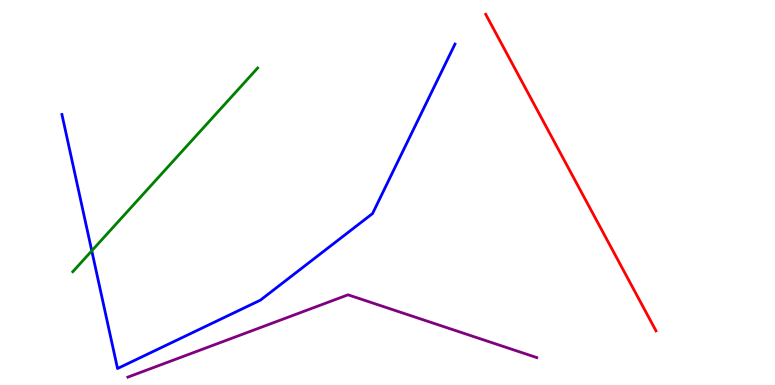[{'lines': ['blue', 'red'], 'intersections': []}, {'lines': ['green', 'red'], 'intersections': []}, {'lines': ['purple', 'red'], 'intersections': []}, {'lines': ['blue', 'green'], 'intersections': [{'x': 1.18, 'y': 3.49}]}, {'lines': ['blue', 'purple'], 'intersections': []}, {'lines': ['green', 'purple'], 'intersections': []}]